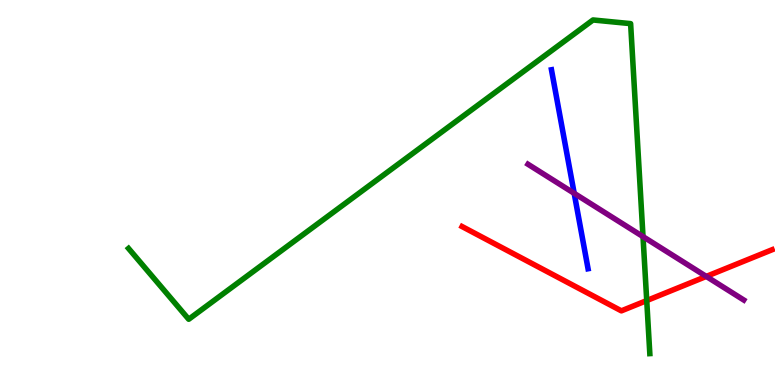[{'lines': ['blue', 'red'], 'intersections': []}, {'lines': ['green', 'red'], 'intersections': [{'x': 8.34, 'y': 2.19}]}, {'lines': ['purple', 'red'], 'intersections': [{'x': 9.11, 'y': 2.82}]}, {'lines': ['blue', 'green'], 'intersections': []}, {'lines': ['blue', 'purple'], 'intersections': [{'x': 7.41, 'y': 4.98}]}, {'lines': ['green', 'purple'], 'intersections': [{'x': 8.3, 'y': 3.85}]}]